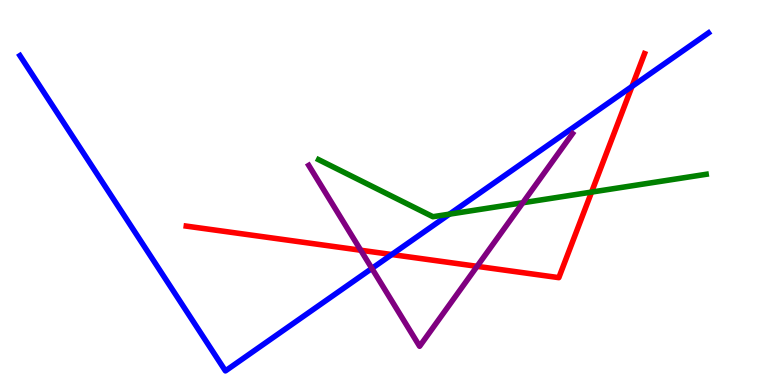[{'lines': ['blue', 'red'], 'intersections': [{'x': 5.05, 'y': 3.39}, {'x': 8.15, 'y': 7.76}]}, {'lines': ['green', 'red'], 'intersections': [{'x': 7.63, 'y': 5.01}]}, {'lines': ['purple', 'red'], 'intersections': [{'x': 4.65, 'y': 3.5}, {'x': 6.16, 'y': 3.08}]}, {'lines': ['blue', 'green'], 'intersections': [{'x': 5.8, 'y': 4.44}]}, {'lines': ['blue', 'purple'], 'intersections': [{'x': 4.8, 'y': 3.03}]}, {'lines': ['green', 'purple'], 'intersections': [{'x': 6.75, 'y': 4.73}]}]